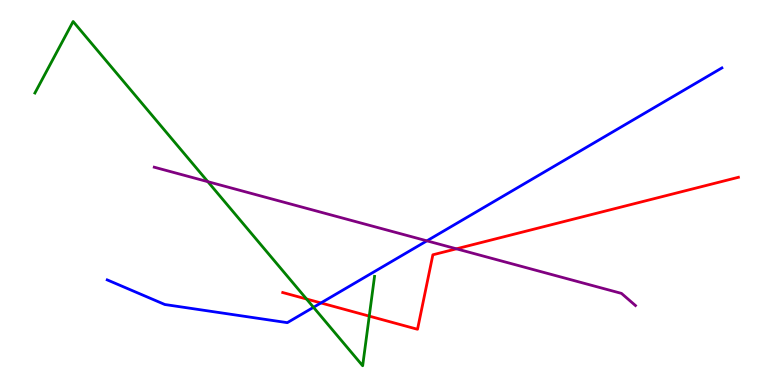[{'lines': ['blue', 'red'], 'intersections': [{'x': 4.14, 'y': 2.13}]}, {'lines': ['green', 'red'], 'intersections': [{'x': 3.96, 'y': 2.23}, {'x': 4.76, 'y': 1.79}]}, {'lines': ['purple', 'red'], 'intersections': [{'x': 5.89, 'y': 3.54}]}, {'lines': ['blue', 'green'], 'intersections': [{'x': 4.05, 'y': 2.02}]}, {'lines': ['blue', 'purple'], 'intersections': [{'x': 5.51, 'y': 3.74}]}, {'lines': ['green', 'purple'], 'intersections': [{'x': 2.68, 'y': 5.28}]}]